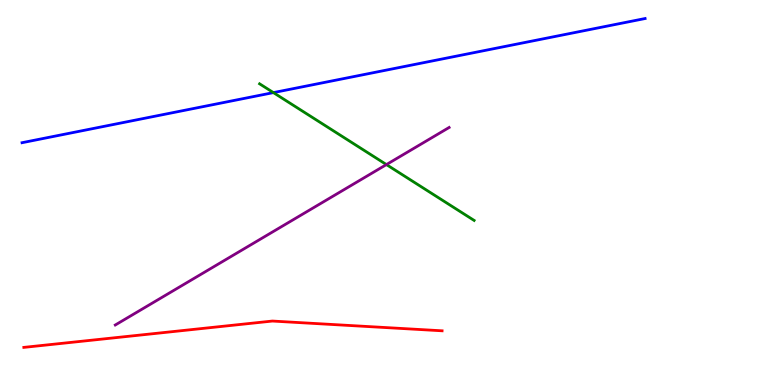[{'lines': ['blue', 'red'], 'intersections': []}, {'lines': ['green', 'red'], 'intersections': []}, {'lines': ['purple', 'red'], 'intersections': []}, {'lines': ['blue', 'green'], 'intersections': [{'x': 3.53, 'y': 7.59}]}, {'lines': ['blue', 'purple'], 'intersections': []}, {'lines': ['green', 'purple'], 'intersections': [{'x': 4.99, 'y': 5.73}]}]